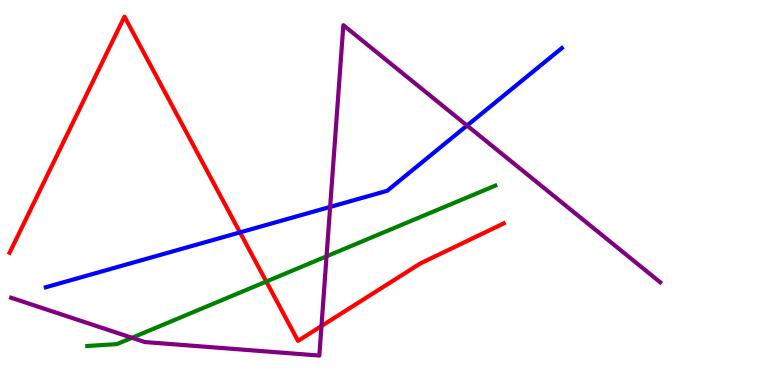[{'lines': ['blue', 'red'], 'intersections': [{'x': 3.1, 'y': 3.96}]}, {'lines': ['green', 'red'], 'intersections': [{'x': 3.44, 'y': 2.69}]}, {'lines': ['purple', 'red'], 'intersections': [{'x': 4.15, 'y': 1.53}]}, {'lines': ['blue', 'green'], 'intersections': []}, {'lines': ['blue', 'purple'], 'intersections': [{'x': 4.26, 'y': 4.63}, {'x': 6.03, 'y': 6.74}]}, {'lines': ['green', 'purple'], 'intersections': [{'x': 1.7, 'y': 1.23}, {'x': 4.21, 'y': 3.34}]}]